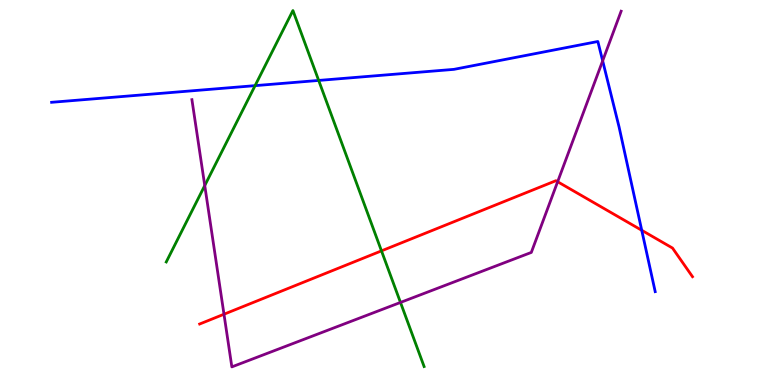[{'lines': ['blue', 'red'], 'intersections': [{'x': 8.28, 'y': 4.02}]}, {'lines': ['green', 'red'], 'intersections': [{'x': 4.92, 'y': 3.48}]}, {'lines': ['purple', 'red'], 'intersections': [{'x': 2.89, 'y': 1.84}, {'x': 7.2, 'y': 5.28}]}, {'lines': ['blue', 'green'], 'intersections': [{'x': 3.29, 'y': 7.78}, {'x': 4.11, 'y': 7.91}]}, {'lines': ['blue', 'purple'], 'intersections': [{'x': 7.78, 'y': 8.42}]}, {'lines': ['green', 'purple'], 'intersections': [{'x': 2.64, 'y': 5.18}, {'x': 5.17, 'y': 2.14}]}]